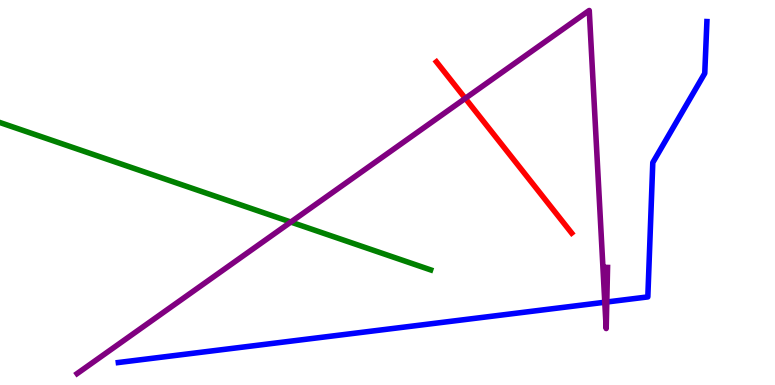[{'lines': ['blue', 'red'], 'intersections': []}, {'lines': ['green', 'red'], 'intersections': []}, {'lines': ['purple', 'red'], 'intersections': [{'x': 6.0, 'y': 7.45}]}, {'lines': ['blue', 'green'], 'intersections': []}, {'lines': ['blue', 'purple'], 'intersections': [{'x': 7.8, 'y': 2.15}, {'x': 7.83, 'y': 2.16}]}, {'lines': ['green', 'purple'], 'intersections': [{'x': 3.75, 'y': 4.23}]}]